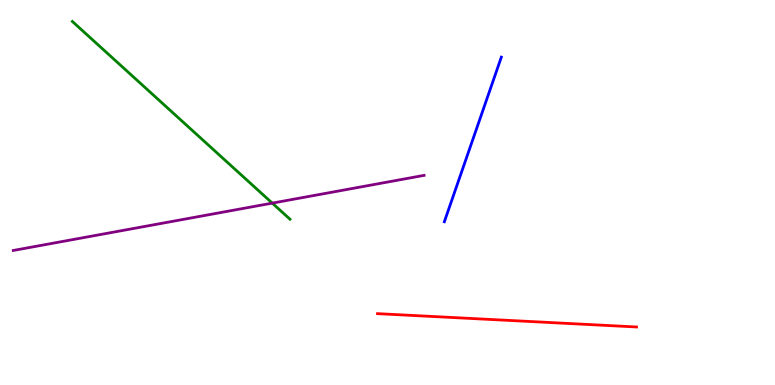[{'lines': ['blue', 'red'], 'intersections': []}, {'lines': ['green', 'red'], 'intersections': []}, {'lines': ['purple', 'red'], 'intersections': []}, {'lines': ['blue', 'green'], 'intersections': []}, {'lines': ['blue', 'purple'], 'intersections': []}, {'lines': ['green', 'purple'], 'intersections': [{'x': 3.51, 'y': 4.72}]}]